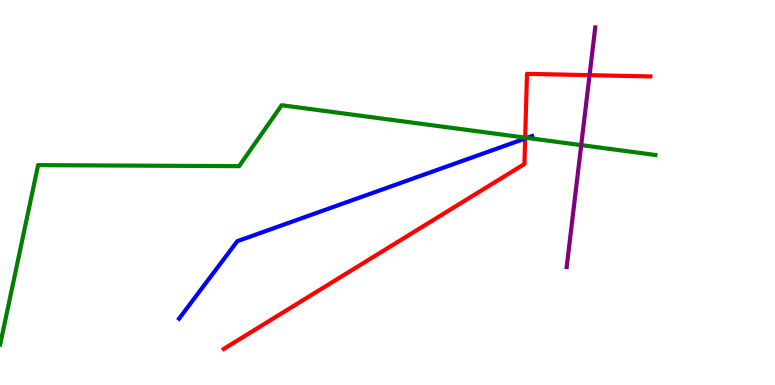[{'lines': ['blue', 'red'], 'intersections': [{'x': 6.78, 'y': 6.4}]}, {'lines': ['green', 'red'], 'intersections': [{'x': 6.78, 'y': 6.42}]}, {'lines': ['purple', 'red'], 'intersections': [{'x': 7.61, 'y': 8.05}]}, {'lines': ['blue', 'green'], 'intersections': [{'x': 6.8, 'y': 6.42}]}, {'lines': ['blue', 'purple'], 'intersections': []}, {'lines': ['green', 'purple'], 'intersections': [{'x': 7.5, 'y': 6.23}]}]